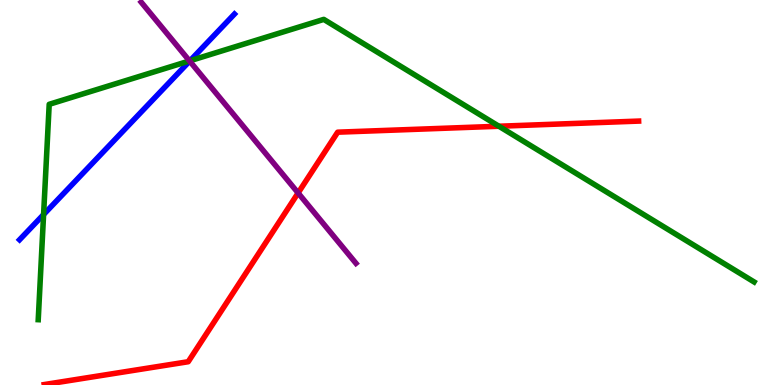[{'lines': ['blue', 'red'], 'intersections': []}, {'lines': ['green', 'red'], 'intersections': [{'x': 6.44, 'y': 6.72}]}, {'lines': ['purple', 'red'], 'intersections': [{'x': 3.85, 'y': 4.99}]}, {'lines': ['blue', 'green'], 'intersections': [{'x': 0.562, 'y': 4.43}, {'x': 2.45, 'y': 8.42}]}, {'lines': ['blue', 'purple'], 'intersections': [{'x': 2.45, 'y': 8.41}]}, {'lines': ['green', 'purple'], 'intersections': [{'x': 2.45, 'y': 8.42}]}]